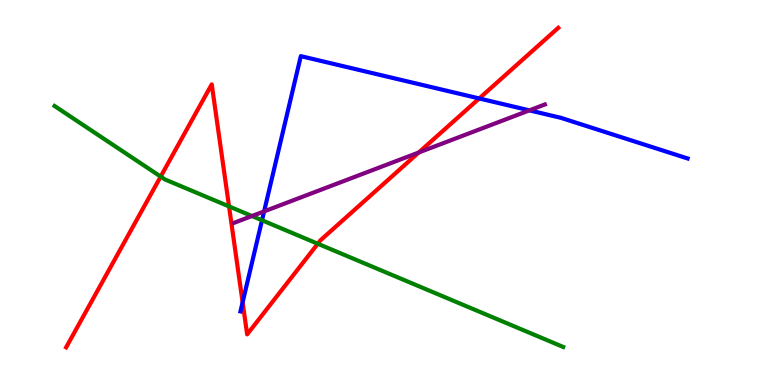[{'lines': ['blue', 'red'], 'intersections': [{'x': 3.13, 'y': 2.15}, {'x': 6.18, 'y': 7.44}]}, {'lines': ['green', 'red'], 'intersections': [{'x': 2.07, 'y': 5.41}, {'x': 2.96, 'y': 4.64}, {'x': 4.1, 'y': 3.67}]}, {'lines': ['purple', 'red'], 'intersections': [{'x': 5.4, 'y': 6.04}]}, {'lines': ['blue', 'green'], 'intersections': [{'x': 3.38, 'y': 4.28}]}, {'lines': ['blue', 'purple'], 'intersections': [{'x': 3.41, 'y': 4.51}, {'x': 6.83, 'y': 7.13}]}, {'lines': ['green', 'purple'], 'intersections': [{'x': 3.25, 'y': 4.39}]}]